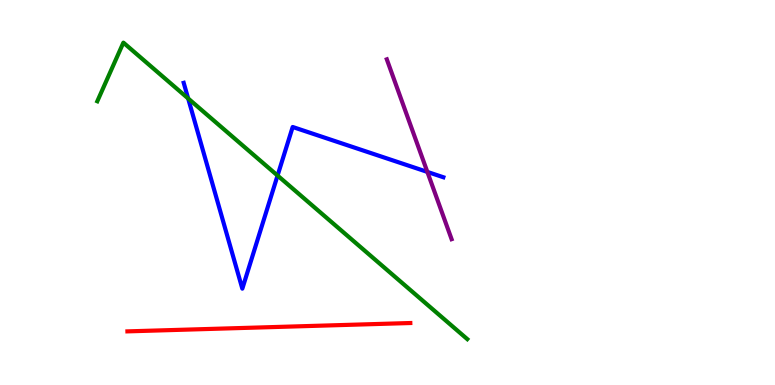[{'lines': ['blue', 'red'], 'intersections': []}, {'lines': ['green', 'red'], 'intersections': []}, {'lines': ['purple', 'red'], 'intersections': []}, {'lines': ['blue', 'green'], 'intersections': [{'x': 2.43, 'y': 7.44}, {'x': 3.58, 'y': 5.44}]}, {'lines': ['blue', 'purple'], 'intersections': [{'x': 5.51, 'y': 5.53}]}, {'lines': ['green', 'purple'], 'intersections': []}]